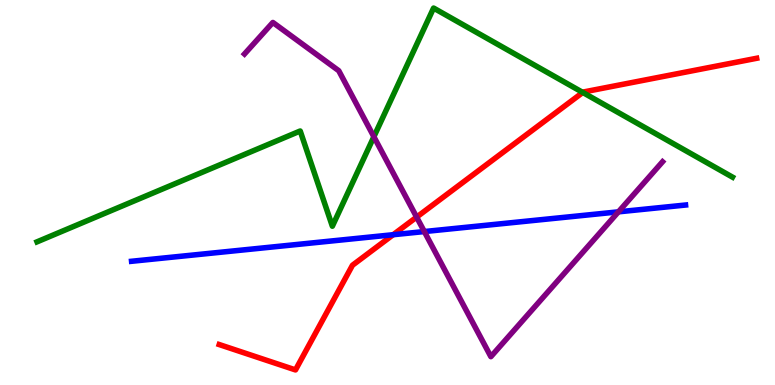[{'lines': ['blue', 'red'], 'intersections': [{'x': 5.07, 'y': 3.9}]}, {'lines': ['green', 'red'], 'intersections': [{'x': 7.52, 'y': 7.6}]}, {'lines': ['purple', 'red'], 'intersections': [{'x': 5.38, 'y': 4.36}]}, {'lines': ['blue', 'green'], 'intersections': []}, {'lines': ['blue', 'purple'], 'intersections': [{'x': 5.48, 'y': 3.99}, {'x': 7.98, 'y': 4.5}]}, {'lines': ['green', 'purple'], 'intersections': [{'x': 4.82, 'y': 6.45}]}]